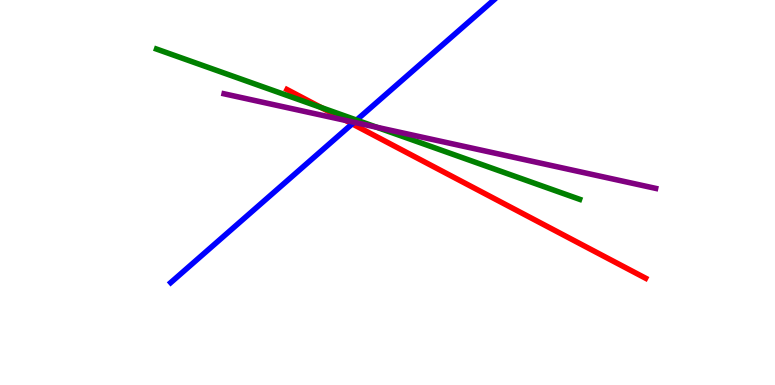[{'lines': ['blue', 'red'], 'intersections': [{'x': 4.54, 'y': 6.78}]}, {'lines': ['green', 'red'], 'intersections': [{'x': 4.14, 'y': 7.21}]}, {'lines': ['purple', 'red'], 'intersections': [{'x': 4.46, 'y': 6.87}]}, {'lines': ['blue', 'green'], 'intersections': [{'x': 4.6, 'y': 6.88}]}, {'lines': ['blue', 'purple'], 'intersections': [{'x': 4.57, 'y': 6.82}]}, {'lines': ['green', 'purple'], 'intersections': [{'x': 4.86, 'y': 6.69}]}]